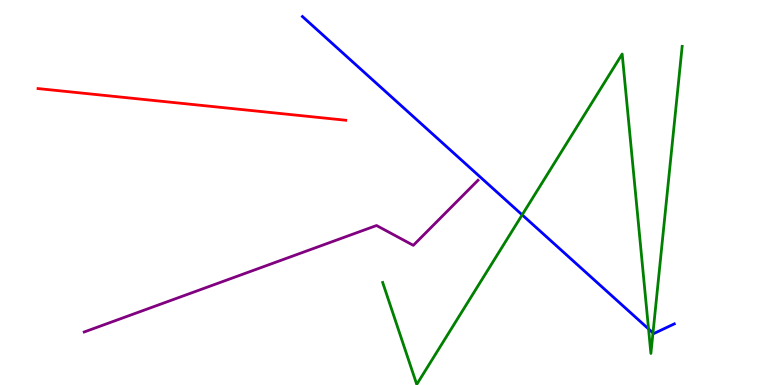[{'lines': ['blue', 'red'], 'intersections': []}, {'lines': ['green', 'red'], 'intersections': []}, {'lines': ['purple', 'red'], 'intersections': []}, {'lines': ['blue', 'green'], 'intersections': [{'x': 6.74, 'y': 4.42}, {'x': 8.37, 'y': 1.46}, {'x': 8.43, 'y': 1.35}]}, {'lines': ['blue', 'purple'], 'intersections': []}, {'lines': ['green', 'purple'], 'intersections': []}]